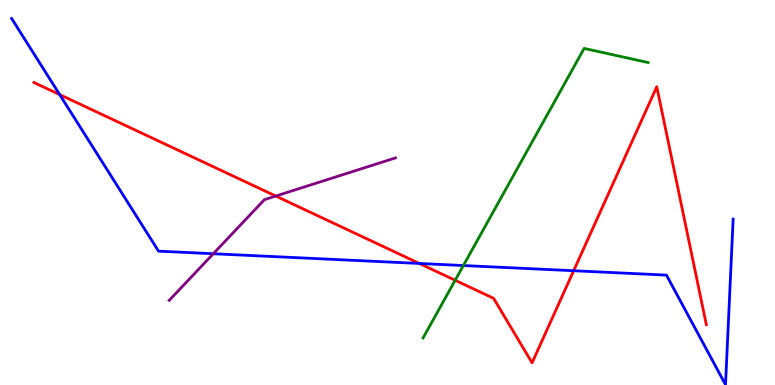[{'lines': ['blue', 'red'], 'intersections': [{'x': 0.77, 'y': 7.54}, {'x': 5.41, 'y': 3.16}, {'x': 7.4, 'y': 2.97}]}, {'lines': ['green', 'red'], 'intersections': [{'x': 5.87, 'y': 2.72}]}, {'lines': ['purple', 'red'], 'intersections': [{'x': 3.56, 'y': 4.91}]}, {'lines': ['blue', 'green'], 'intersections': [{'x': 5.98, 'y': 3.1}]}, {'lines': ['blue', 'purple'], 'intersections': [{'x': 2.75, 'y': 3.41}]}, {'lines': ['green', 'purple'], 'intersections': []}]